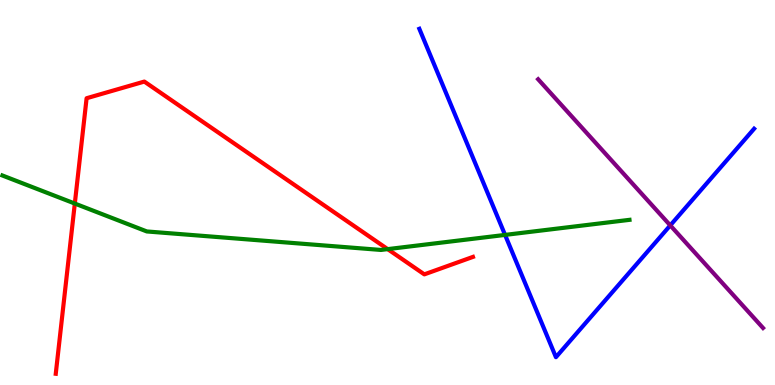[{'lines': ['blue', 'red'], 'intersections': []}, {'lines': ['green', 'red'], 'intersections': [{'x': 0.965, 'y': 4.71}, {'x': 5.0, 'y': 3.53}]}, {'lines': ['purple', 'red'], 'intersections': []}, {'lines': ['blue', 'green'], 'intersections': [{'x': 6.52, 'y': 3.9}]}, {'lines': ['blue', 'purple'], 'intersections': [{'x': 8.65, 'y': 4.15}]}, {'lines': ['green', 'purple'], 'intersections': []}]